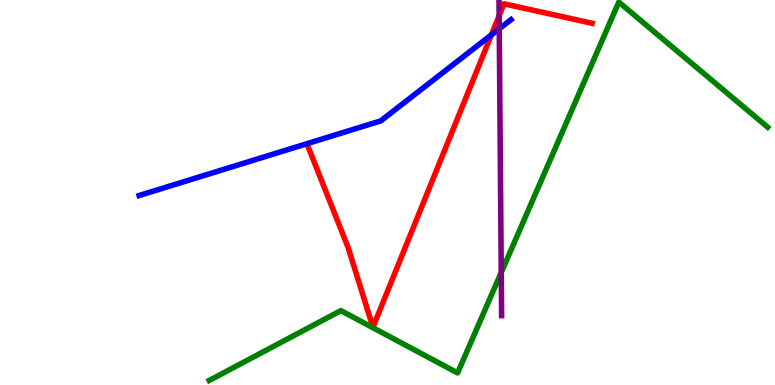[{'lines': ['blue', 'red'], 'intersections': [{'x': 6.34, 'y': 9.09}]}, {'lines': ['green', 'red'], 'intersections': []}, {'lines': ['purple', 'red'], 'intersections': [{'x': 6.44, 'y': 9.59}]}, {'lines': ['blue', 'green'], 'intersections': []}, {'lines': ['blue', 'purple'], 'intersections': [{'x': 6.44, 'y': 9.25}]}, {'lines': ['green', 'purple'], 'intersections': [{'x': 6.47, 'y': 2.92}]}]